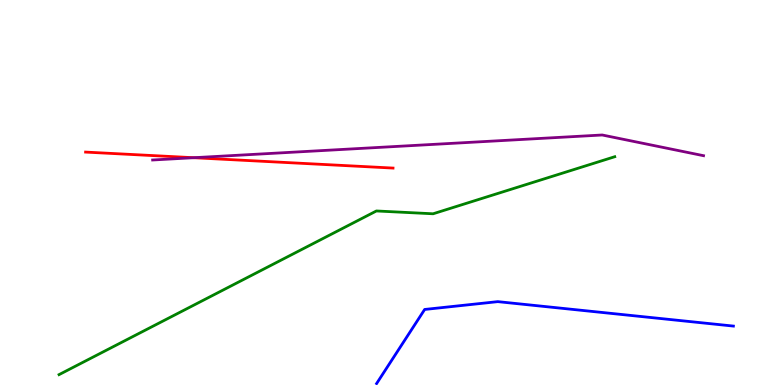[{'lines': ['blue', 'red'], 'intersections': []}, {'lines': ['green', 'red'], 'intersections': []}, {'lines': ['purple', 'red'], 'intersections': [{'x': 2.5, 'y': 5.9}]}, {'lines': ['blue', 'green'], 'intersections': []}, {'lines': ['blue', 'purple'], 'intersections': []}, {'lines': ['green', 'purple'], 'intersections': []}]